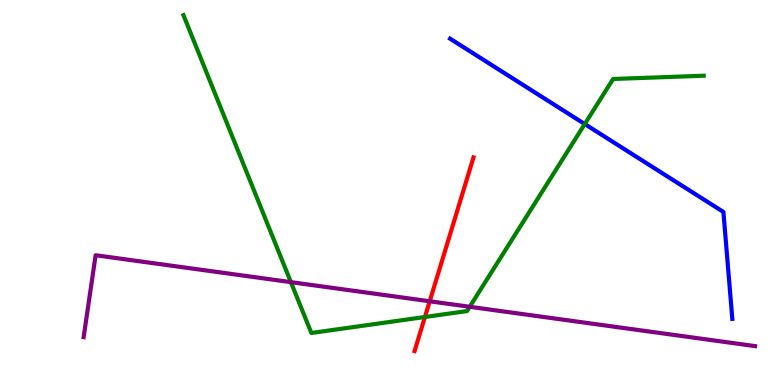[{'lines': ['blue', 'red'], 'intersections': []}, {'lines': ['green', 'red'], 'intersections': [{'x': 5.48, 'y': 1.77}]}, {'lines': ['purple', 'red'], 'intersections': [{'x': 5.54, 'y': 2.17}]}, {'lines': ['blue', 'green'], 'intersections': [{'x': 7.55, 'y': 6.78}]}, {'lines': ['blue', 'purple'], 'intersections': []}, {'lines': ['green', 'purple'], 'intersections': [{'x': 3.75, 'y': 2.67}, {'x': 6.06, 'y': 2.03}]}]